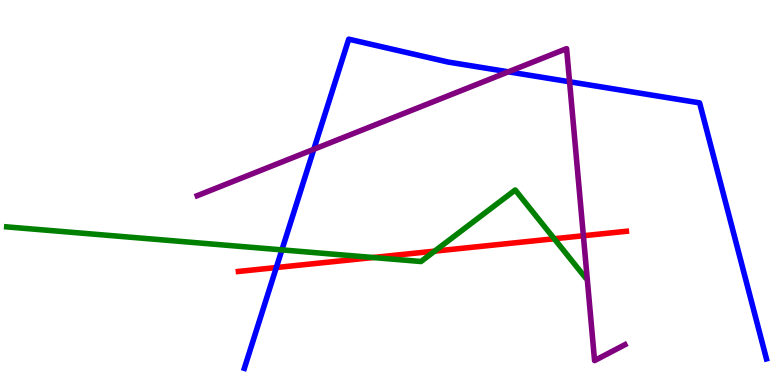[{'lines': ['blue', 'red'], 'intersections': [{'x': 3.57, 'y': 3.05}]}, {'lines': ['green', 'red'], 'intersections': [{'x': 4.81, 'y': 3.31}, {'x': 5.61, 'y': 3.48}, {'x': 7.15, 'y': 3.8}]}, {'lines': ['purple', 'red'], 'intersections': [{'x': 7.53, 'y': 3.88}]}, {'lines': ['blue', 'green'], 'intersections': [{'x': 3.64, 'y': 3.51}]}, {'lines': ['blue', 'purple'], 'intersections': [{'x': 4.05, 'y': 6.12}, {'x': 6.56, 'y': 8.13}, {'x': 7.35, 'y': 7.88}]}, {'lines': ['green', 'purple'], 'intersections': []}]